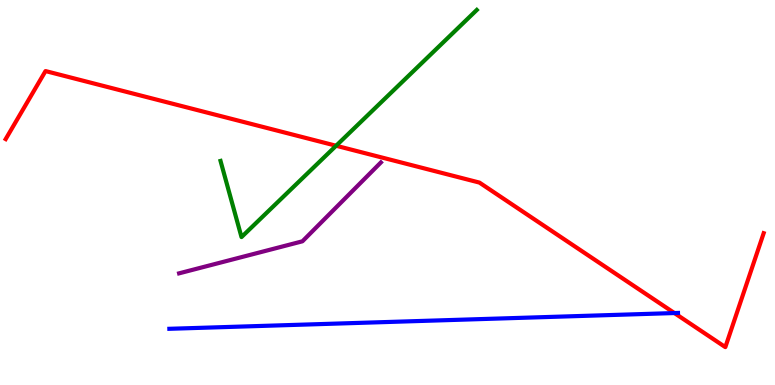[{'lines': ['blue', 'red'], 'intersections': [{'x': 8.7, 'y': 1.87}]}, {'lines': ['green', 'red'], 'intersections': [{'x': 4.34, 'y': 6.21}]}, {'lines': ['purple', 'red'], 'intersections': []}, {'lines': ['blue', 'green'], 'intersections': []}, {'lines': ['blue', 'purple'], 'intersections': []}, {'lines': ['green', 'purple'], 'intersections': []}]